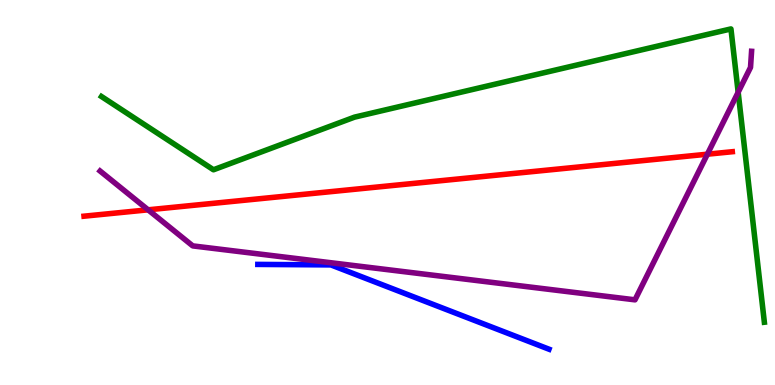[{'lines': ['blue', 'red'], 'intersections': []}, {'lines': ['green', 'red'], 'intersections': []}, {'lines': ['purple', 'red'], 'intersections': [{'x': 1.91, 'y': 4.55}, {'x': 9.13, 'y': 5.99}]}, {'lines': ['blue', 'green'], 'intersections': []}, {'lines': ['blue', 'purple'], 'intersections': []}, {'lines': ['green', 'purple'], 'intersections': [{'x': 9.52, 'y': 7.6}]}]